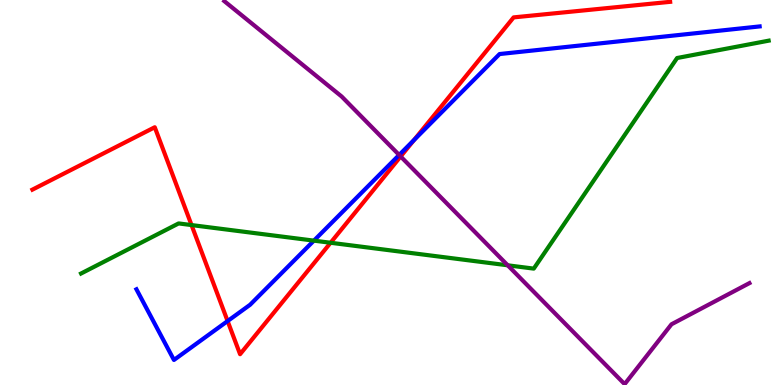[{'lines': ['blue', 'red'], 'intersections': [{'x': 2.94, 'y': 1.66}, {'x': 5.34, 'y': 6.36}]}, {'lines': ['green', 'red'], 'intersections': [{'x': 2.47, 'y': 4.15}, {'x': 4.27, 'y': 3.69}]}, {'lines': ['purple', 'red'], 'intersections': [{'x': 5.17, 'y': 5.94}]}, {'lines': ['blue', 'green'], 'intersections': [{'x': 4.05, 'y': 3.75}]}, {'lines': ['blue', 'purple'], 'intersections': [{'x': 5.15, 'y': 5.98}]}, {'lines': ['green', 'purple'], 'intersections': [{'x': 6.55, 'y': 3.11}]}]